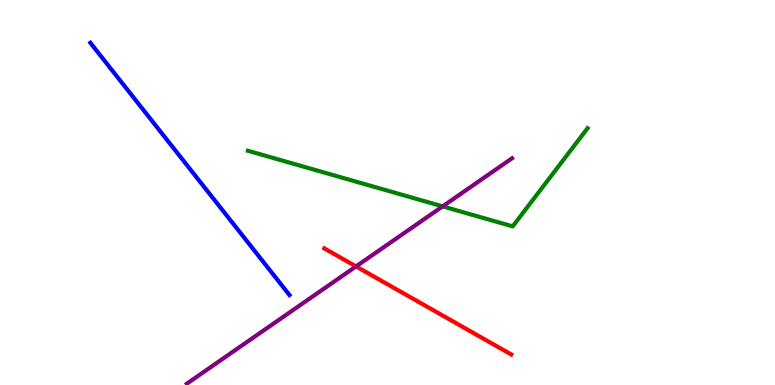[{'lines': ['blue', 'red'], 'intersections': []}, {'lines': ['green', 'red'], 'intersections': []}, {'lines': ['purple', 'red'], 'intersections': [{'x': 4.59, 'y': 3.08}]}, {'lines': ['blue', 'green'], 'intersections': []}, {'lines': ['blue', 'purple'], 'intersections': []}, {'lines': ['green', 'purple'], 'intersections': [{'x': 5.71, 'y': 4.64}]}]